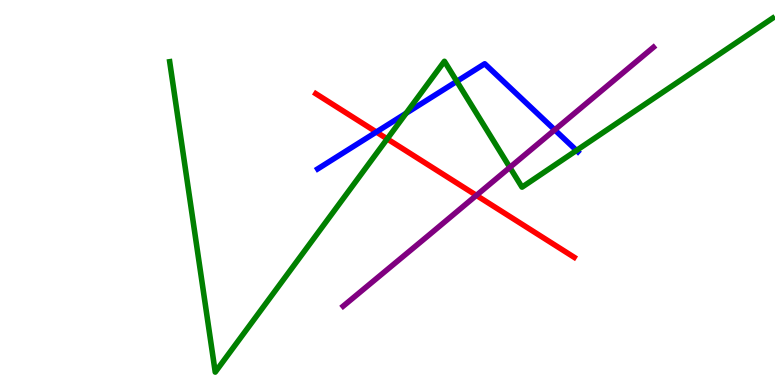[{'lines': ['blue', 'red'], 'intersections': [{'x': 4.86, 'y': 6.57}]}, {'lines': ['green', 'red'], 'intersections': [{'x': 5.0, 'y': 6.39}]}, {'lines': ['purple', 'red'], 'intersections': [{'x': 6.15, 'y': 4.93}]}, {'lines': ['blue', 'green'], 'intersections': [{'x': 5.24, 'y': 7.06}, {'x': 5.89, 'y': 7.89}, {'x': 7.44, 'y': 6.09}]}, {'lines': ['blue', 'purple'], 'intersections': [{'x': 7.16, 'y': 6.63}]}, {'lines': ['green', 'purple'], 'intersections': [{'x': 6.58, 'y': 5.65}]}]